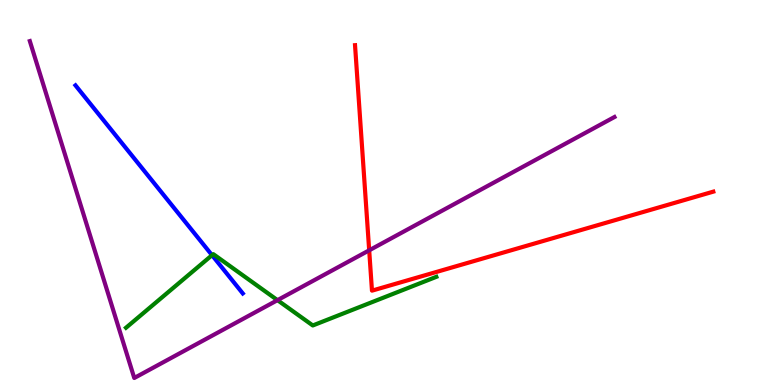[{'lines': ['blue', 'red'], 'intersections': []}, {'lines': ['green', 'red'], 'intersections': []}, {'lines': ['purple', 'red'], 'intersections': [{'x': 4.76, 'y': 3.5}]}, {'lines': ['blue', 'green'], 'intersections': [{'x': 2.74, 'y': 3.37}]}, {'lines': ['blue', 'purple'], 'intersections': []}, {'lines': ['green', 'purple'], 'intersections': [{'x': 3.58, 'y': 2.2}]}]